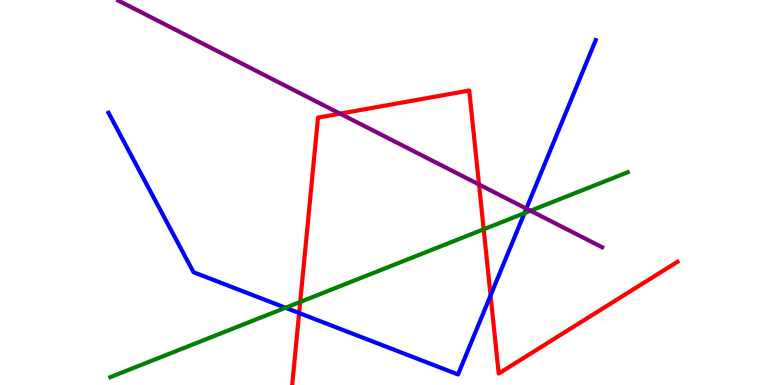[{'lines': ['blue', 'red'], 'intersections': [{'x': 3.86, 'y': 1.87}, {'x': 6.33, 'y': 2.33}]}, {'lines': ['green', 'red'], 'intersections': [{'x': 3.87, 'y': 2.16}, {'x': 6.24, 'y': 4.04}]}, {'lines': ['purple', 'red'], 'intersections': [{'x': 4.39, 'y': 7.05}, {'x': 6.18, 'y': 5.21}]}, {'lines': ['blue', 'green'], 'intersections': [{'x': 3.68, 'y': 2.01}, {'x': 6.77, 'y': 4.46}]}, {'lines': ['blue', 'purple'], 'intersections': [{'x': 6.79, 'y': 4.58}]}, {'lines': ['green', 'purple'], 'intersections': [{'x': 6.85, 'y': 4.53}]}]